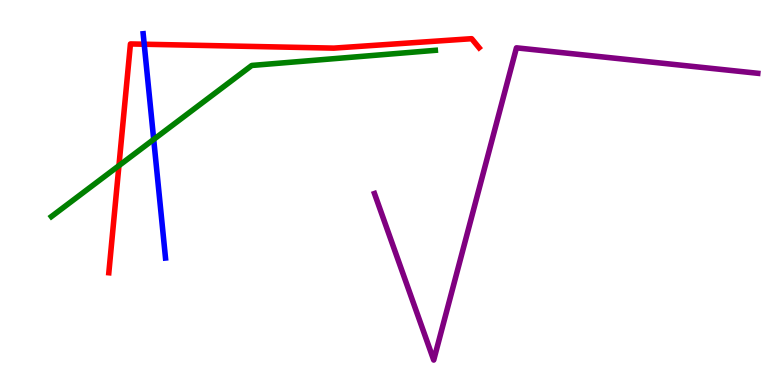[{'lines': ['blue', 'red'], 'intersections': [{'x': 1.86, 'y': 8.85}]}, {'lines': ['green', 'red'], 'intersections': [{'x': 1.53, 'y': 5.7}]}, {'lines': ['purple', 'red'], 'intersections': []}, {'lines': ['blue', 'green'], 'intersections': [{'x': 1.98, 'y': 6.38}]}, {'lines': ['blue', 'purple'], 'intersections': []}, {'lines': ['green', 'purple'], 'intersections': []}]